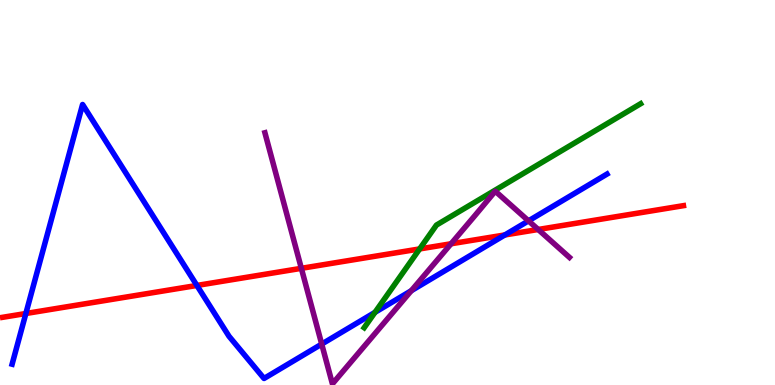[{'lines': ['blue', 'red'], 'intersections': [{'x': 0.334, 'y': 1.86}, {'x': 2.54, 'y': 2.59}, {'x': 6.51, 'y': 3.9}]}, {'lines': ['green', 'red'], 'intersections': [{'x': 5.41, 'y': 3.53}]}, {'lines': ['purple', 'red'], 'intersections': [{'x': 3.89, 'y': 3.03}, {'x': 5.82, 'y': 3.67}, {'x': 6.94, 'y': 4.04}]}, {'lines': ['blue', 'green'], 'intersections': [{'x': 4.84, 'y': 1.89}]}, {'lines': ['blue', 'purple'], 'intersections': [{'x': 4.15, 'y': 1.06}, {'x': 5.31, 'y': 2.45}, {'x': 6.82, 'y': 4.26}]}, {'lines': ['green', 'purple'], 'intersections': []}]